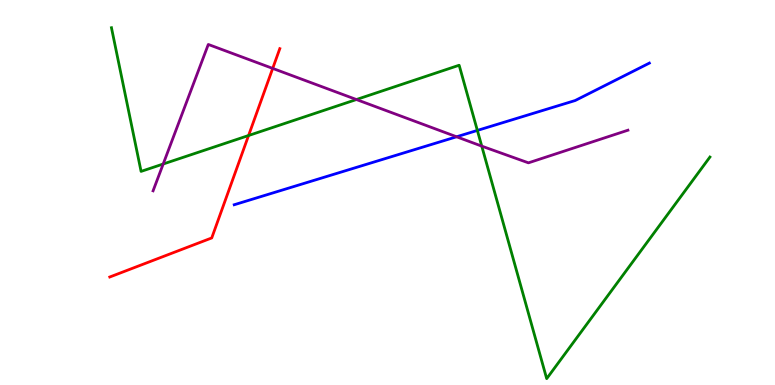[{'lines': ['blue', 'red'], 'intersections': []}, {'lines': ['green', 'red'], 'intersections': [{'x': 3.21, 'y': 6.48}]}, {'lines': ['purple', 'red'], 'intersections': [{'x': 3.52, 'y': 8.22}]}, {'lines': ['blue', 'green'], 'intersections': [{'x': 6.16, 'y': 6.61}]}, {'lines': ['blue', 'purple'], 'intersections': [{'x': 5.89, 'y': 6.45}]}, {'lines': ['green', 'purple'], 'intersections': [{'x': 2.11, 'y': 5.74}, {'x': 4.6, 'y': 7.41}, {'x': 6.22, 'y': 6.2}]}]